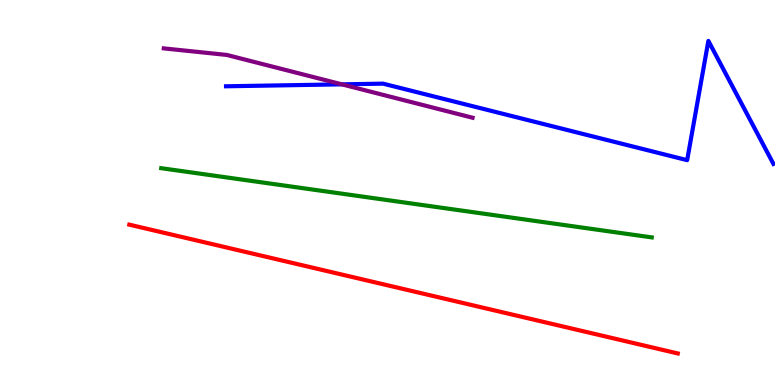[{'lines': ['blue', 'red'], 'intersections': []}, {'lines': ['green', 'red'], 'intersections': []}, {'lines': ['purple', 'red'], 'intersections': []}, {'lines': ['blue', 'green'], 'intersections': []}, {'lines': ['blue', 'purple'], 'intersections': [{'x': 4.41, 'y': 7.81}]}, {'lines': ['green', 'purple'], 'intersections': []}]